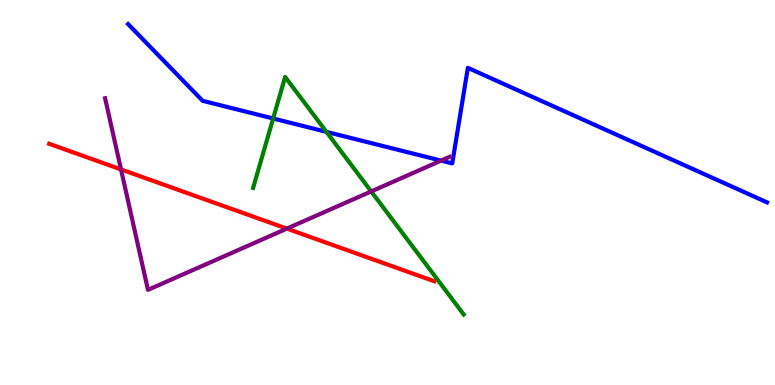[{'lines': ['blue', 'red'], 'intersections': []}, {'lines': ['green', 'red'], 'intersections': []}, {'lines': ['purple', 'red'], 'intersections': [{'x': 1.56, 'y': 5.6}, {'x': 3.7, 'y': 4.06}]}, {'lines': ['blue', 'green'], 'intersections': [{'x': 3.52, 'y': 6.92}, {'x': 4.21, 'y': 6.58}]}, {'lines': ['blue', 'purple'], 'intersections': [{'x': 5.69, 'y': 5.83}]}, {'lines': ['green', 'purple'], 'intersections': [{'x': 4.79, 'y': 5.03}]}]